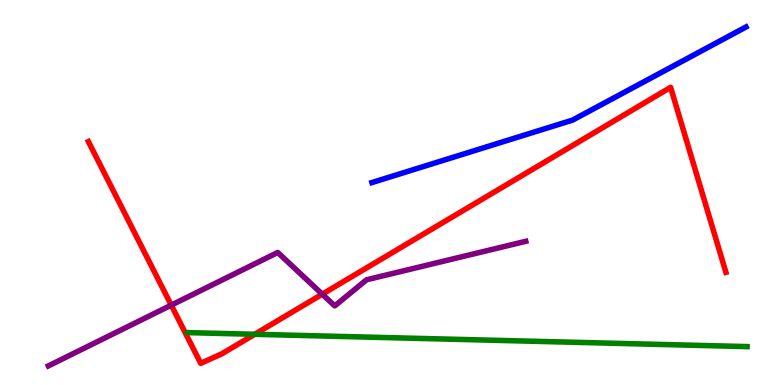[{'lines': ['blue', 'red'], 'intersections': []}, {'lines': ['green', 'red'], 'intersections': [{'x': 3.29, 'y': 1.32}]}, {'lines': ['purple', 'red'], 'intersections': [{'x': 2.21, 'y': 2.07}, {'x': 4.16, 'y': 2.36}]}, {'lines': ['blue', 'green'], 'intersections': []}, {'lines': ['blue', 'purple'], 'intersections': []}, {'lines': ['green', 'purple'], 'intersections': []}]